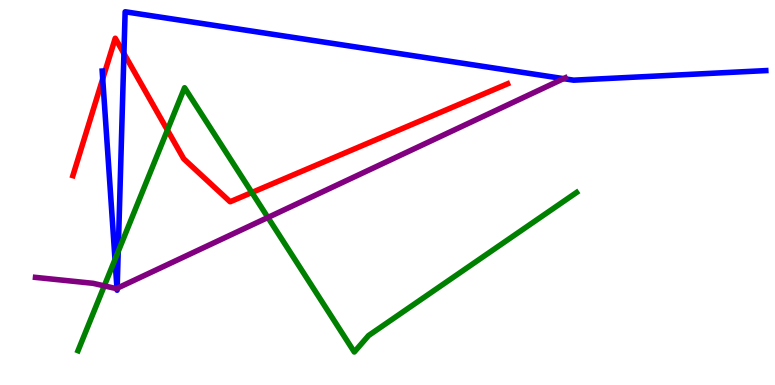[{'lines': ['blue', 'red'], 'intersections': [{'x': 1.33, 'y': 7.95}, {'x': 1.6, 'y': 8.61}]}, {'lines': ['green', 'red'], 'intersections': [{'x': 2.16, 'y': 6.62}, {'x': 3.25, 'y': 5.0}]}, {'lines': ['purple', 'red'], 'intersections': []}, {'lines': ['blue', 'green'], 'intersections': [{'x': 1.48, 'y': 3.26}, {'x': 1.53, 'y': 3.47}]}, {'lines': ['blue', 'purple'], 'intersections': [{'x': 1.51, 'y': 2.51}, {'x': 1.51, 'y': 2.51}, {'x': 7.27, 'y': 7.96}]}, {'lines': ['green', 'purple'], 'intersections': [{'x': 1.35, 'y': 2.57}, {'x': 3.46, 'y': 4.35}]}]